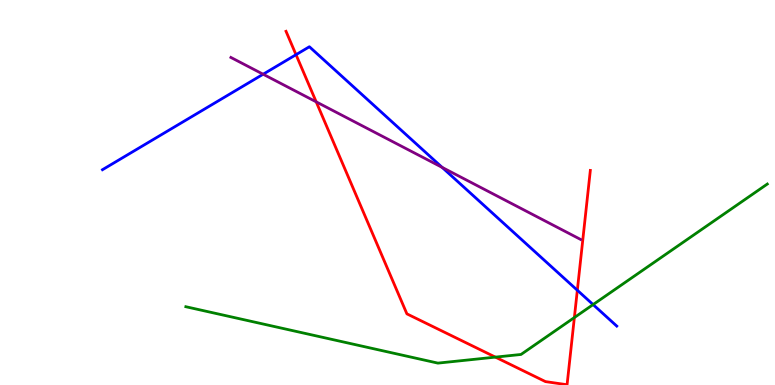[{'lines': ['blue', 'red'], 'intersections': [{'x': 3.82, 'y': 8.58}, {'x': 7.45, 'y': 2.46}]}, {'lines': ['green', 'red'], 'intersections': [{'x': 6.39, 'y': 0.724}, {'x': 7.41, 'y': 1.75}]}, {'lines': ['purple', 'red'], 'intersections': [{'x': 4.08, 'y': 7.35}]}, {'lines': ['blue', 'green'], 'intersections': [{'x': 7.65, 'y': 2.09}]}, {'lines': ['blue', 'purple'], 'intersections': [{'x': 3.4, 'y': 8.07}, {'x': 5.7, 'y': 5.65}]}, {'lines': ['green', 'purple'], 'intersections': []}]